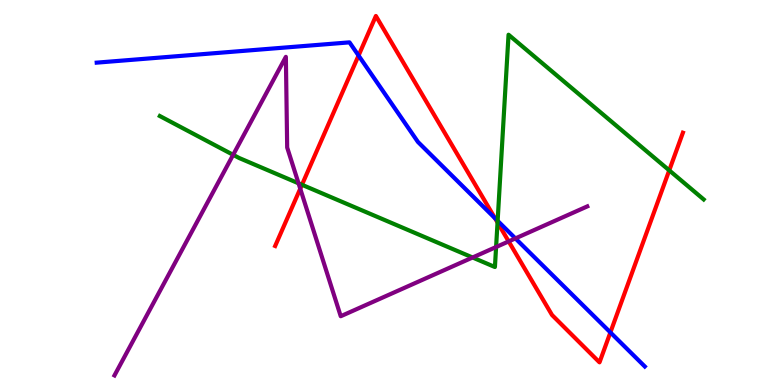[{'lines': ['blue', 'red'], 'intersections': [{'x': 4.63, 'y': 8.56}, {'x': 6.39, 'y': 4.33}, {'x': 7.88, 'y': 1.37}]}, {'lines': ['green', 'red'], 'intersections': [{'x': 3.9, 'y': 5.2}, {'x': 6.42, 'y': 4.22}, {'x': 8.64, 'y': 5.58}]}, {'lines': ['purple', 'red'], 'intersections': [{'x': 3.87, 'y': 5.1}, {'x': 6.56, 'y': 3.73}]}, {'lines': ['blue', 'green'], 'intersections': [{'x': 6.42, 'y': 4.26}]}, {'lines': ['blue', 'purple'], 'intersections': [{'x': 6.65, 'y': 3.81}]}, {'lines': ['green', 'purple'], 'intersections': [{'x': 3.01, 'y': 5.98}, {'x': 3.85, 'y': 5.24}, {'x': 6.1, 'y': 3.31}, {'x': 6.4, 'y': 3.58}]}]